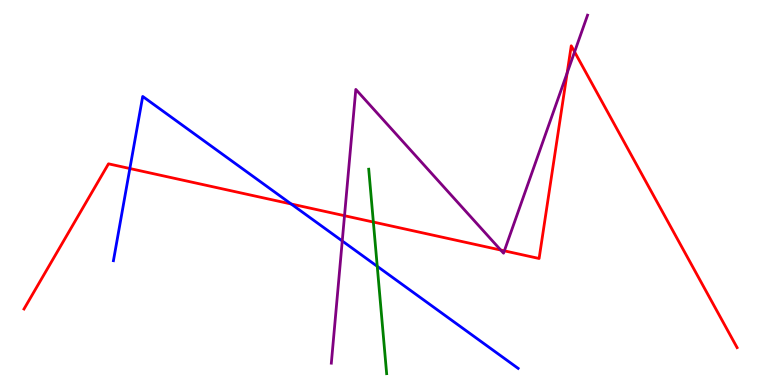[{'lines': ['blue', 'red'], 'intersections': [{'x': 1.68, 'y': 5.62}, {'x': 3.76, 'y': 4.7}]}, {'lines': ['green', 'red'], 'intersections': [{'x': 4.82, 'y': 4.23}]}, {'lines': ['purple', 'red'], 'intersections': [{'x': 4.45, 'y': 4.4}, {'x': 6.46, 'y': 3.51}, {'x': 6.51, 'y': 3.48}, {'x': 7.32, 'y': 8.1}, {'x': 7.41, 'y': 8.65}]}, {'lines': ['blue', 'green'], 'intersections': [{'x': 4.87, 'y': 3.08}]}, {'lines': ['blue', 'purple'], 'intersections': [{'x': 4.42, 'y': 3.74}]}, {'lines': ['green', 'purple'], 'intersections': []}]